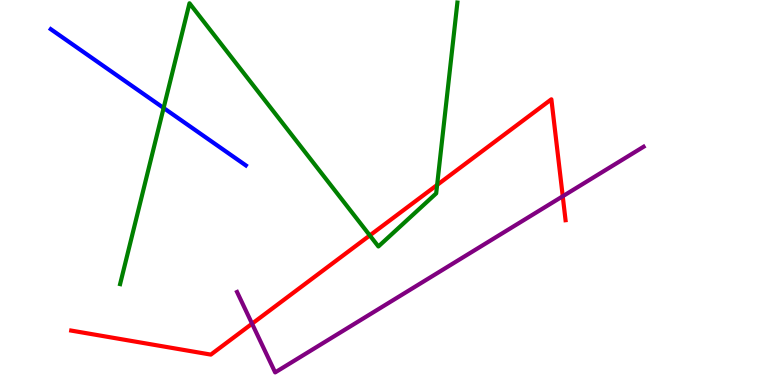[{'lines': ['blue', 'red'], 'intersections': []}, {'lines': ['green', 'red'], 'intersections': [{'x': 4.77, 'y': 3.89}, {'x': 5.64, 'y': 5.2}]}, {'lines': ['purple', 'red'], 'intersections': [{'x': 3.25, 'y': 1.59}, {'x': 7.26, 'y': 4.9}]}, {'lines': ['blue', 'green'], 'intersections': [{'x': 2.11, 'y': 7.2}]}, {'lines': ['blue', 'purple'], 'intersections': []}, {'lines': ['green', 'purple'], 'intersections': []}]